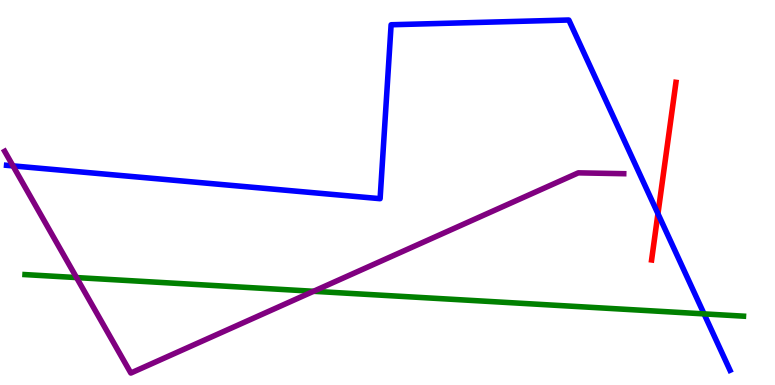[{'lines': ['blue', 'red'], 'intersections': [{'x': 8.49, 'y': 4.45}]}, {'lines': ['green', 'red'], 'intersections': []}, {'lines': ['purple', 'red'], 'intersections': []}, {'lines': ['blue', 'green'], 'intersections': [{'x': 9.08, 'y': 1.85}]}, {'lines': ['blue', 'purple'], 'intersections': [{'x': 0.167, 'y': 5.69}]}, {'lines': ['green', 'purple'], 'intersections': [{'x': 0.987, 'y': 2.79}, {'x': 4.05, 'y': 2.43}]}]